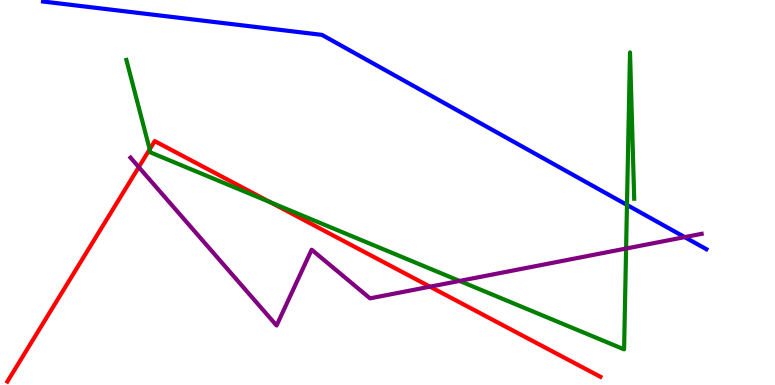[{'lines': ['blue', 'red'], 'intersections': []}, {'lines': ['green', 'red'], 'intersections': [{'x': 1.93, 'y': 6.12}, {'x': 3.49, 'y': 4.75}]}, {'lines': ['purple', 'red'], 'intersections': [{'x': 1.79, 'y': 5.66}, {'x': 5.55, 'y': 2.55}]}, {'lines': ['blue', 'green'], 'intersections': [{'x': 8.09, 'y': 4.68}]}, {'lines': ['blue', 'purple'], 'intersections': [{'x': 8.84, 'y': 3.84}]}, {'lines': ['green', 'purple'], 'intersections': [{'x': 5.93, 'y': 2.7}, {'x': 8.08, 'y': 3.54}]}]